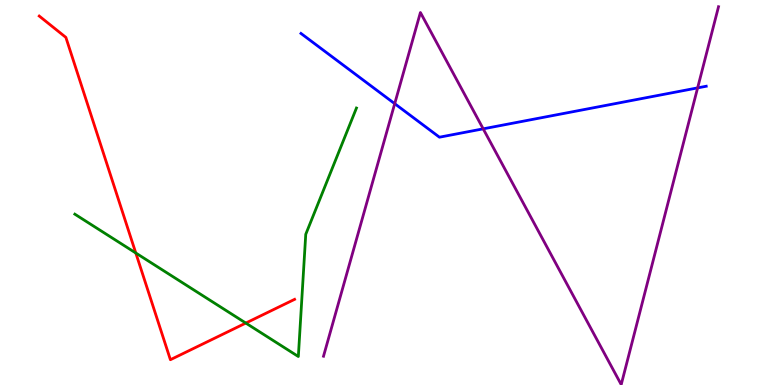[{'lines': ['blue', 'red'], 'intersections': []}, {'lines': ['green', 'red'], 'intersections': [{'x': 1.75, 'y': 3.43}, {'x': 3.17, 'y': 1.61}]}, {'lines': ['purple', 'red'], 'intersections': []}, {'lines': ['blue', 'green'], 'intersections': []}, {'lines': ['blue', 'purple'], 'intersections': [{'x': 5.09, 'y': 7.31}, {'x': 6.23, 'y': 6.65}, {'x': 9.0, 'y': 7.72}]}, {'lines': ['green', 'purple'], 'intersections': []}]